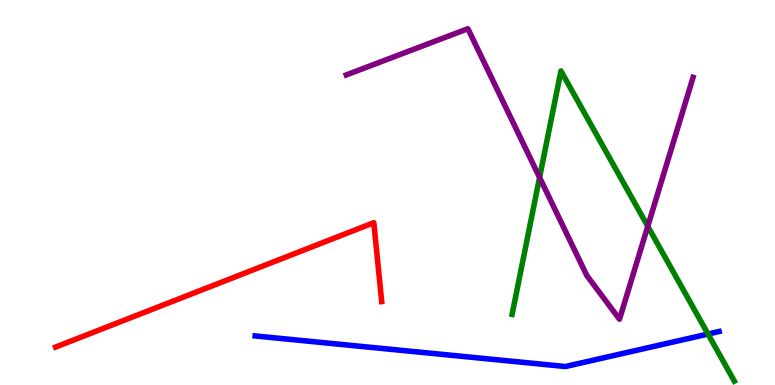[{'lines': ['blue', 'red'], 'intersections': []}, {'lines': ['green', 'red'], 'intersections': []}, {'lines': ['purple', 'red'], 'intersections': []}, {'lines': ['blue', 'green'], 'intersections': [{'x': 9.14, 'y': 1.32}]}, {'lines': ['blue', 'purple'], 'intersections': []}, {'lines': ['green', 'purple'], 'intersections': [{'x': 6.96, 'y': 5.39}, {'x': 8.36, 'y': 4.12}]}]